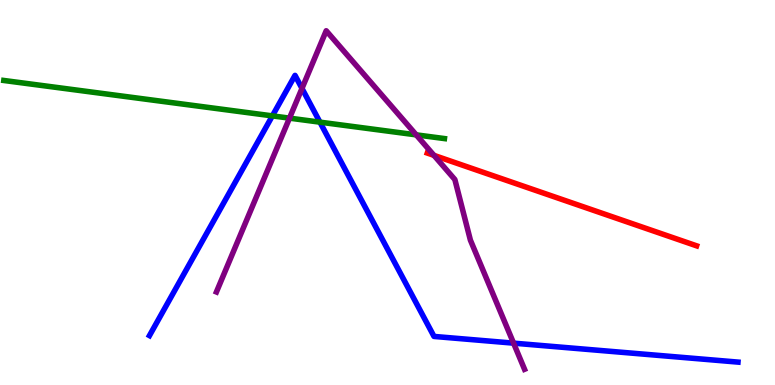[{'lines': ['blue', 'red'], 'intersections': []}, {'lines': ['green', 'red'], 'intersections': []}, {'lines': ['purple', 'red'], 'intersections': [{'x': 5.6, 'y': 5.96}]}, {'lines': ['blue', 'green'], 'intersections': [{'x': 3.51, 'y': 6.99}, {'x': 4.13, 'y': 6.83}]}, {'lines': ['blue', 'purple'], 'intersections': [{'x': 3.9, 'y': 7.7}, {'x': 6.63, 'y': 1.09}]}, {'lines': ['green', 'purple'], 'intersections': [{'x': 3.74, 'y': 6.93}, {'x': 5.37, 'y': 6.5}]}]